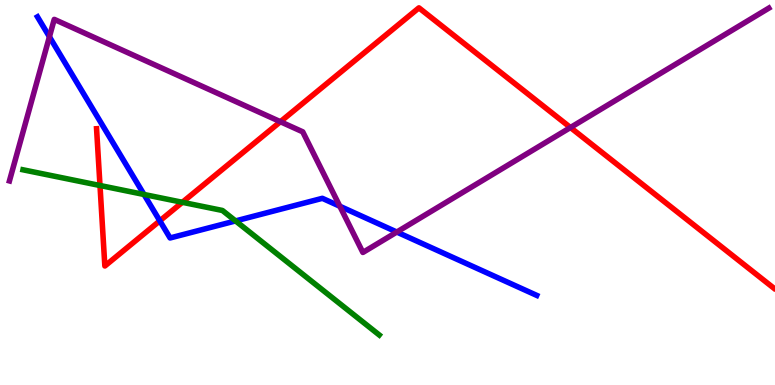[{'lines': ['blue', 'red'], 'intersections': [{'x': 2.06, 'y': 4.26}]}, {'lines': ['green', 'red'], 'intersections': [{'x': 1.29, 'y': 5.18}, {'x': 2.35, 'y': 4.75}]}, {'lines': ['purple', 'red'], 'intersections': [{'x': 3.62, 'y': 6.84}, {'x': 7.36, 'y': 6.69}]}, {'lines': ['blue', 'green'], 'intersections': [{'x': 1.86, 'y': 4.95}, {'x': 3.04, 'y': 4.26}]}, {'lines': ['blue', 'purple'], 'intersections': [{'x': 0.638, 'y': 9.04}, {'x': 4.38, 'y': 4.64}, {'x': 5.12, 'y': 3.97}]}, {'lines': ['green', 'purple'], 'intersections': []}]